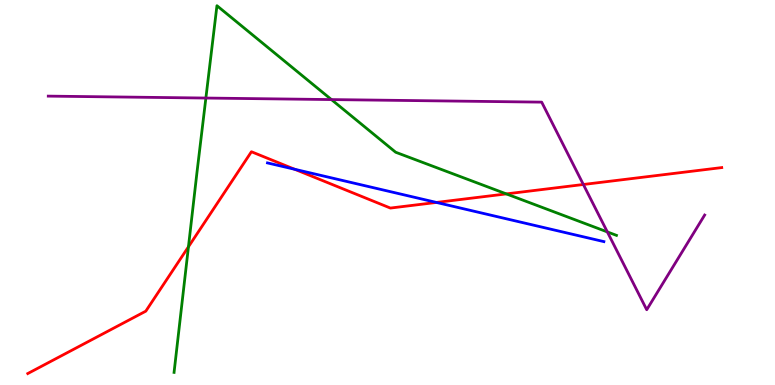[{'lines': ['blue', 'red'], 'intersections': [{'x': 3.8, 'y': 5.6}, {'x': 5.63, 'y': 4.74}]}, {'lines': ['green', 'red'], 'intersections': [{'x': 2.43, 'y': 3.59}, {'x': 6.53, 'y': 4.96}]}, {'lines': ['purple', 'red'], 'intersections': [{'x': 7.53, 'y': 5.21}]}, {'lines': ['blue', 'green'], 'intersections': []}, {'lines': ['blue', 'purple'], 'intersections': []}, {'lines': ['green', 'purple'], 'intersections': [{'x': 2.66, 'y': 7.45}, {'x': 4.28, 'y': 7.41}, {'x': 7.84, 'y': 3.98}]}]